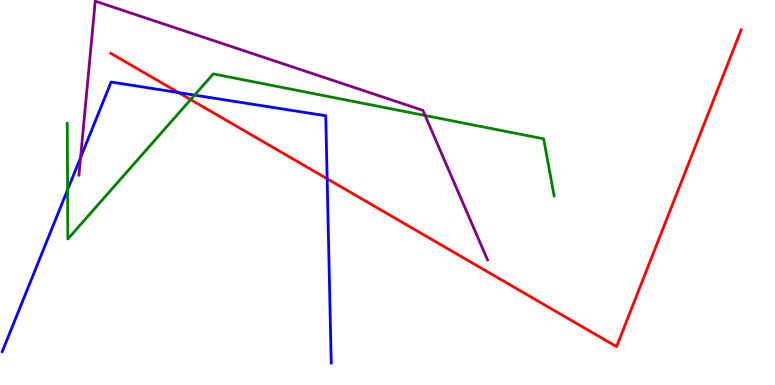[{'lines': ['blue', 'red'], 'intersections': [{'x': 2.3, 'y': 7.59}, {'x': 4.22, 'y': 5.36}]}, {'lines': ['green', 'red'], 'intersections': [{'x': 2.46, 'y': 7.41}]}, {'lines': ['purple', 'red'], 'intersections': []}, {'lines': ['blue', 'green'], 'intersections': [{'x': 0.872, 'y': 5.07}, {'x': 2.51, 'y': 7.53}]}, {'lines': ['blue', 'purple'], 'intersections': [{'x': 1.04, 'y': 5.91}]}, {'lines': ['green', 'purple'], 'intersections': [{'x': 5.49, 'y': 7.0}]}]